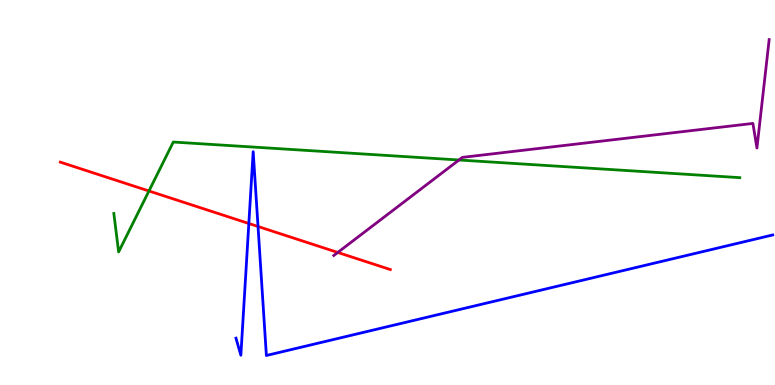[{'lines': ['blue', 'red'], 'intersections': [{'x': 3.21, 'y': 4.19}, {'x': 3.33, 'y': 4.12}]}, {'lines': ['green', 'red'], 'intersections': [{'x': 1.92, 'y': 5.04}]}, {'lines': ['purple', 'red'], 'intersections': [{'x': 4.36, 'y': 3.44}]}, {'lines': ['blue', 'green'], 'intersections': []}, {'lines': ['blue', 'purple'], 'intersections': []}, {'lines': ['green', 'purple'], 'intersections': [{'x': 5.92, 'y': 5.84}]}]